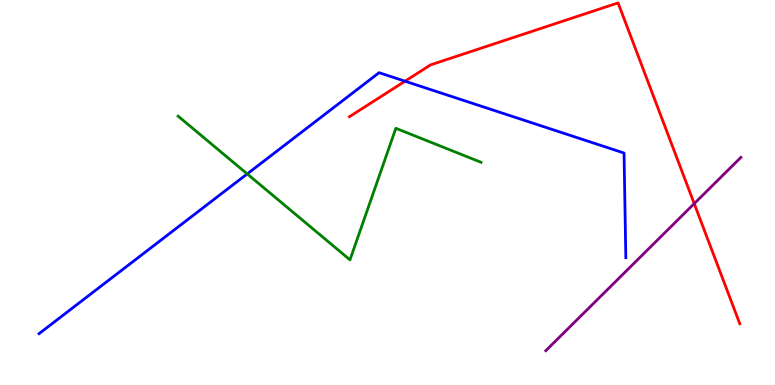[{'lines': ['blue', 'red'], 'intersections': [{'x': 5.23, 'y': 7.89}]}, {'lines': ['green', 'red'], 'intersections': []}, {'lines': ['purple', 'red'], 'intersections': [{'x': 8.96, 'y': 4.71}]}, {'lines': ['blue', 'green'], 'intersections': [{'x': 3.19, 'y': 5.48}]}, {'lines': ['blue', 'purple'], 'intersections': []}, {'lines': ['green', 'purple'], 'intersections': []}]